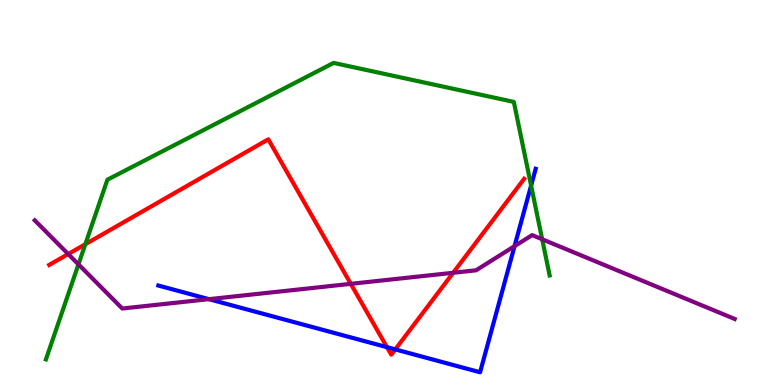[{'lines': ['blue', 'red'], 'intersections': [{'x': 4.99, 'y': 0.983}, {'x': 5.1, 'y': 0.925}]}, {'lines': ['green', 'red'], 'intersections': [{'x': 1.1, 'y': 3.66}]}, {'lines': ['purple', 'red'], 'intersections': [{'x': 0.88, 'y': 3.4}, {'x': 4.53, 'y': 2.63}, {'x': 5.85, 'y': 2.91}]}, {'lines': ['blue', 'green'], 'intersections': [{'x': 6.85, 'y': 5.18}]}, {'lines': ['blue', 'purple'], 'intersections': [{'x': 2.7, 'y': 2.23}, {'x': 6.64, 'y': 3.61}]}, {'lines': ['green', 'purple'], 'intersections': [{'x': 1.01, 'y': 3.13}, {'x': 7.0, 'y': 3.79}]}]